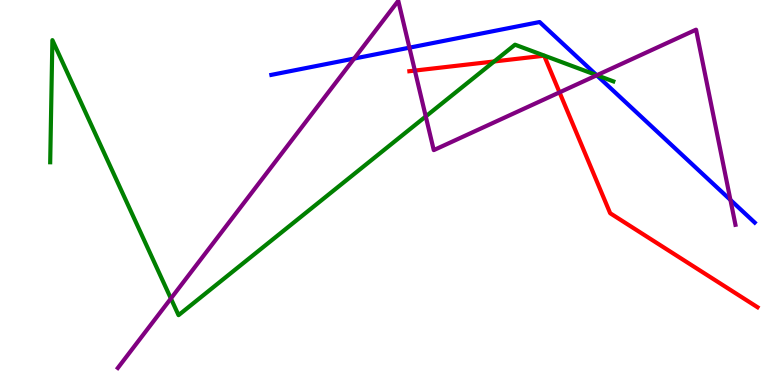[{'lines': ['blue', 'red'], 'intersections': []}, {'lines': ['green', 'red'], 'intersections': [{'x': 6.38, 'y': 8.4}]}, {'lines': ['purple', 'red'], 'intersections': [{'x': 5.35, 'y': 8.17}, {'x': 7.22, 'y': 7.6}]}, {'lines': ['blue', 'green'], 'intersections': [{'x': 7.7, 'y': 8.05}]}, {'lines': ['blue', 'purple'], 'intersections': [{'x': 4.57, 'y': 8.48}, {'x': 5.28, 'y': 8.76}, {'x': 7.7, 'y': 8.04}, {'x': 9.42, 'y': 4.81}]}, {'lines': ['green', 'purple'], 'intersections': [{'x': 2.21, 'y': 2.25}, {'x': 5.49, 'y': 6.98}, {'x': 7.7, 'y': 8.05}]}]